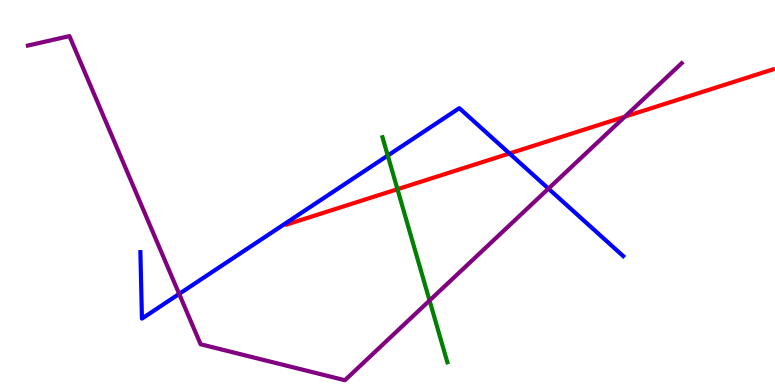[{'lines': ['blue', 'red'], 'intersections': [{'x': 6.57, 'y': 6.01}]}, {'lines': ['green', 'red'], 'intersections': [{'x': 5.13, 'y': 5.09}]}, {'lines': ['purple', 'red'], 'intersections': [{'x': 8.06, 'y': 6.97}]}, {'lines': ['blue', 'green'], 'intersections': [{'x': 5.0, 'y': 5.96}]}, {'lines': ['blue', 'purple'], 'intersections': [{'x': 2.31, 'y': 2.37}, {'x': 7.08, 'y': 5.1}]}, {'lines': ['green', 'purple'], 'intersections': [{'x': 5.54, 'y': 2.19}]}]